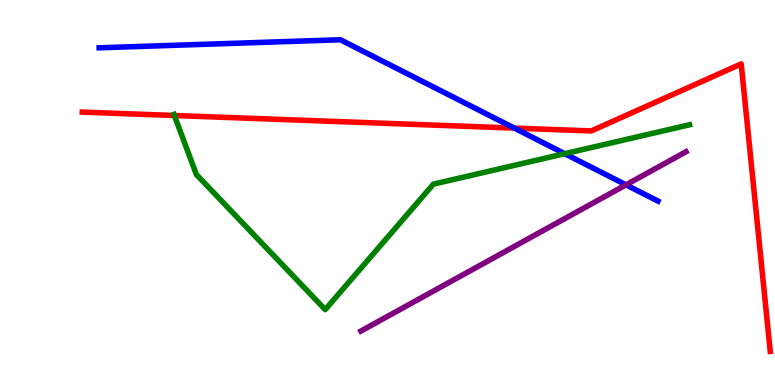[{'lines': ['blue', 'red'], 'intersections': [{'x': 6.64, 'y': 6.67}]}, {'lines': ['green', 'red'], 'intersections': [{'x': 2.25, 'y': 7.0}]}, {'lines': ['purple', 'red'], 'intersections': []}, {'lines': ['blue', 'green'], 'intersections': [{'x': 7.29, 'y': 6.01}]}, {'lines': ['blue', 'purple'], 'intersections': [{'x': 8.08, 'y': 5.2}]}, {'lines': ['green', 'purple'], 'intersections': []}]